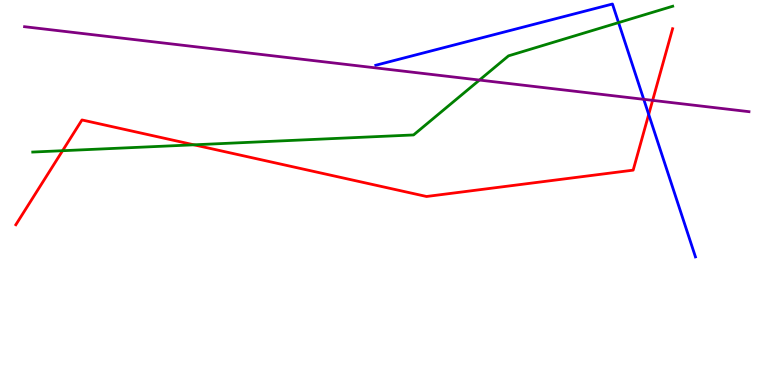[{'lines': ['blue', 'red'], 'intersections': [{'x': 8.37, 'y': 7.03}]}, {'lines': ['green', 'red'], 'intersections': [{'x': 0.807, 'y': 6.09}, {'x': 2.5, 'y': 6.24}]}, {'lines': ['purple', 'red'], 'intersections': [{'x': 8.42, 'y': 7.39}]}, {'lines': ['blue', 'green'], 'intersections': [{'x': 7.98, 'y': 9.41}]}, {'lines': ['blue', 'purple'], 'intersections': [{'x': 8.31, 'y': 7.42}]}, {'lines': ['green', 'purple'], 'intersections': [{'x': 6.19, 'y': 7.92}]}]